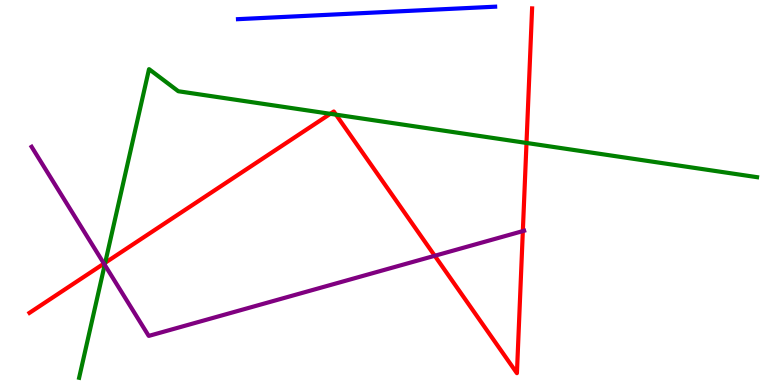[{'lines': ['blue', 'red'], 'intersections': []}, {'lines': ['green', 'red'], 'intersections': [{'x': 1.36, 'y': 3.17}, {'x': 4.26, 'y': 7.04}, {'x': 4.34, 'y': 7.02}, {'x': 6.79, 'y': 6.29}]}, {'lines': ['purple', 'red'], 'intersections': [{'x': 1.34, 'y': 3.15}, {'x': 5.61, 'y': 3.36}, {'x': 6.75, 'y': 4.0}]}, {'lines': ['blue', 'green'], 'intersections': []}, {'lines': ['blue', 'purple'], 'intersections': []}, {'lines': ['green', 'purple'], 'intersections': [{'x': 1.35, 'y': 3.12}]}]